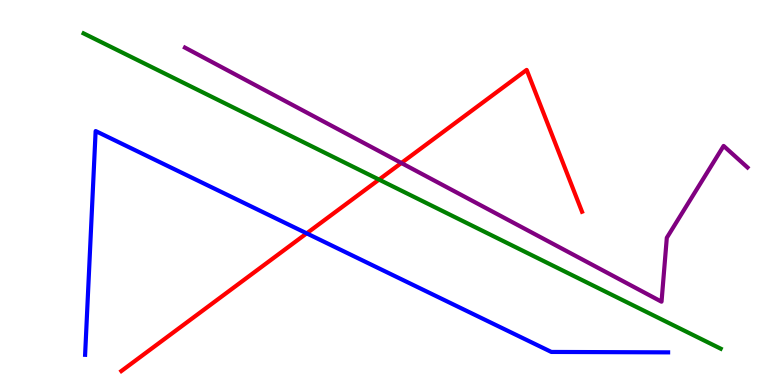[{'lines': ['blue', 'red'], 'intersections': [{'x': 3.96, 'y': 3.94}]}, {'lines': ['green', 'red'], 'intersections': [{'x': 4.89, 'y': 5.34}]}, {'lines': ['purple', 'red'], 'intersections': [{'x': 5.18, 'y': 5.77}]}, {'lines': ['blue', 'green'], 'intersections': []}, {'lines': ['blue', 'purple'], 'intersections': []}, {'lines': ['green', 'purple'], 'intersections': []}]